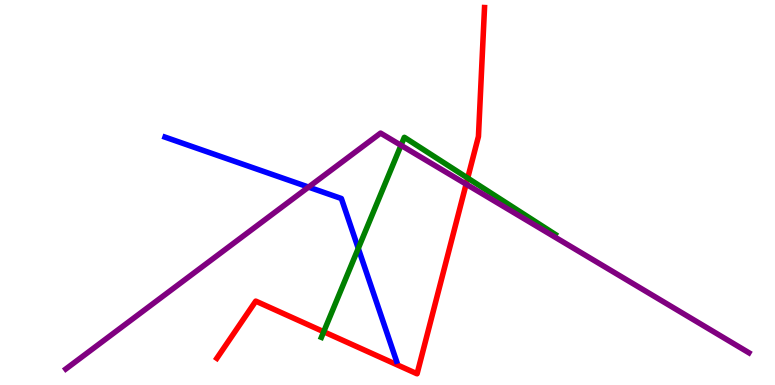[{'lines': ['blue', 'red'], 'intersections': []}, {'lines': ['green', 'red'], 'intersections': [{'x': 4.18, 'y': 1.38}, {'x': 6.03, 'y': 5.37}]}, {'lines': ['purple', 'red'], 'intersections': [{'x': 6.01, 'y': 5.22}]}, {'lines': ['blue', 'green'], 'intersections': [{'x': 4.62, 'y': 3.55}]}, {'lines': ['blue', 'purple'], 'intersections': [{'x': 3.98, 'y': 5.14}]}, {'lines': ['green', 'purple'], 'intersections': [{'x': 5.17, 'y': 6.23}]}]